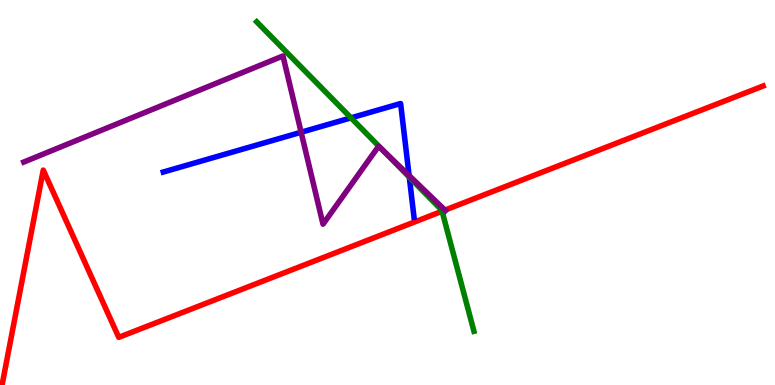[{'lines': ['blue', 'red'], 'intersections': []}, {'lines': ['green', 'red'], 'intersections': [{'x': 5.7, 'y': 4.51}]}, {'lines': ['purple', 'red'], 'intersections': [{'x': 5.74, 'y': 4.54}]}, {'lines': ['blue', 'green'], 'intersections': [{'x': 4.53, 'y': 6.94}, {'x': 5.28, 'y': 5.4}]}, {'lines': ['blue', 'purple'], 'intersections': [{'x': 3.89, 'y': 6.56}, {'x': 5.28, 'y': 5.44}]}, {'lines': ['green', 'purple'], 'intersections': [{'x': 4.94, 'y': 6.09}]}]